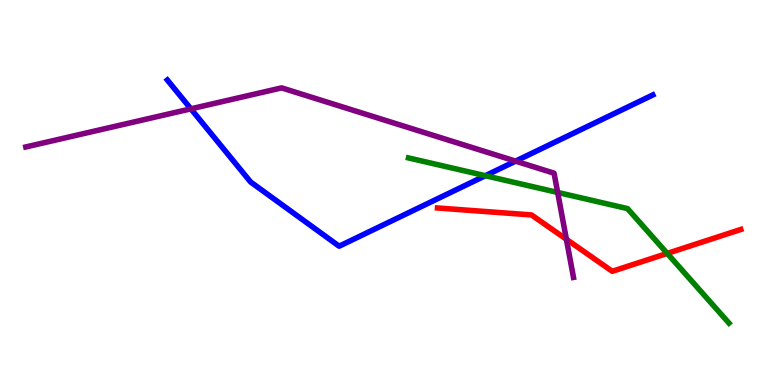[{'lines': ['blue', 'red'], 'intersections': []}, {'lines': ['green', 'red'], 'intersections': [{'x': 8.61, 'y': 3.42}]}, {'lines': ['purple', 'red'], 'intersections': [{'x': 7.31, 'y': 3.78}]}, {'lines': ['blue', 'green'], 'intersections': [{'x': 6.26, 'y': 5.44}]}, {'lines': ['blue', 'purple'], 'intersections': [{'x': 2.46, 'y': 7.17}, {'x': 6.65, 'y': 5.81}]}, {'lines': ['green', 'purple'], 'intersections': [{'x': 7.2, 'y': 5.0}]}]